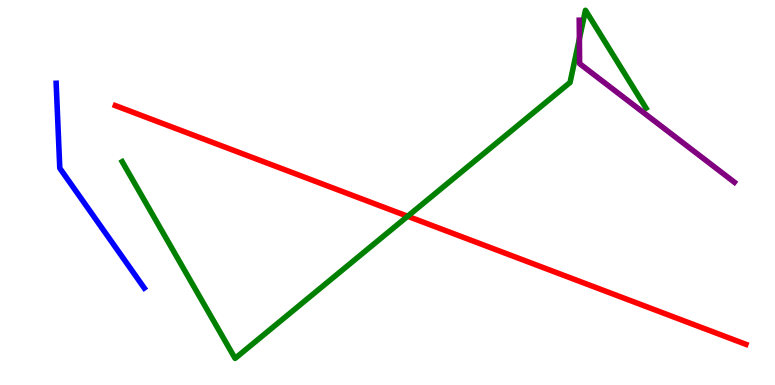[{'lines': ['blue', 'red'], 'intersections': []}, {'lines': ['green', 'red'], 'intersections': [{'x': 5.26, 'y': 4.38}]}, {'lines': ['purple', 'red'], 'intersections': []}, {'lines': ['blue', 'green'], 'intersections': []}, {'lines': ['blue', 'purple'], 'intersections': []}, {'lines': ['green', 'purple'], 'intersections': [{'x': 7.48, 'y': 8.99}]}]